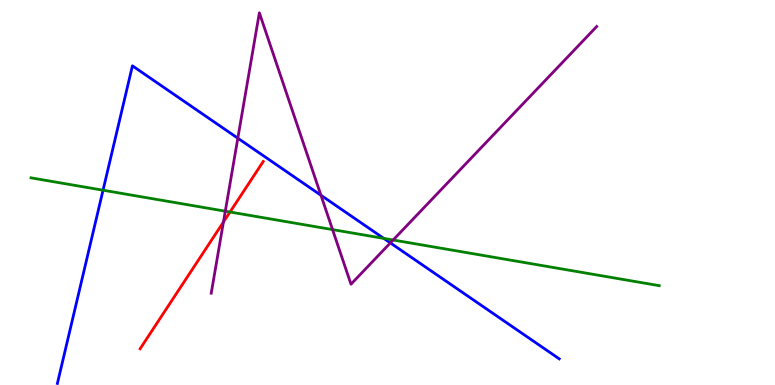[{'lines': ['blue', 'red'], 'intersections': []}, {'lines': ['green', 'red'], 'intersections': [{'x': 2.97, 'y': 4.49}]}, {'lines': ['purple', 'red'], 'intersections': [{'x': 2.88, 'y': 4.23}]}, {'lines': ['blue', 'green'], 'intersections': [{'x': 1.33, 'y': 5.06}, {'x': 4.95, 'y': 3.81}]}, {'lines': ['blue', 'purple'], 'intersections': [{'x': 3.07, 'y': 6.41}, {'x': 4.14, 'y': 4.93}, {'x': 5.04, 'y': 3.69}]}, {'lines': ['green', 'purple'], 'intersections': [{'x': 2.91, 'y': 4.51}, {'x': 4.29, 'y': 4.04}, {'x': 5.07, 'y': 3.77}]}]